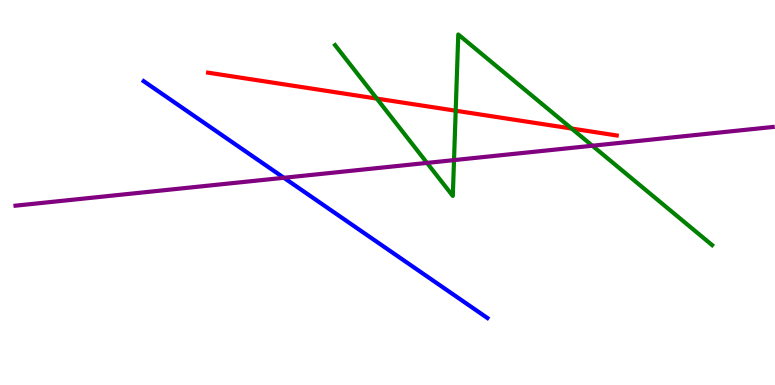[{'lines': ['blue', 'red'], 'intersections': []}, {'lines': ['green', 'red'], 'intersections': [{'x': 4.86, 'y': 7.44}, {'x': 5.88, 'y': 7.12}, {'x': 7.38, 'y': 6.66}]}, {'lines': ['purple', 'red'], 'intersections': []}, {'lines': ['blue', 'green'], 'intersections': []}, {'lines': ['blue', 'purple'], 'intersections': [{'x': 3.66, 'y': 5.38}]}, {'lines': ['green', 'purple'], 'intersections': [{'x': 5.51, 'y': 5.77}, {'x': 5.86, 'y': 5.84}, {'x': 7.64, 'y': 6.21}]}]